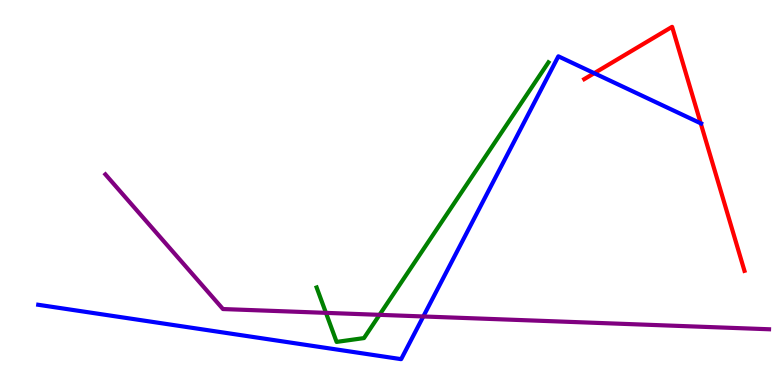[{'lines': ['blue', 'red'], 'intersections': [{'x': 7.67, 'y': 8.1}, {'x': 9.04, 'y': 6.8}]}, {'lines': ['green', 'red'], 'intersections': []}, {'lines': ['purple', 'red'], 'intersections': []}, {'lines': ['blue', 'green'], 'intersections': []}, {'lines': ['blue', 'purple'], 'intersections': [{'x': 5.46, 'y': 1.78}]}, {'lines': ['green', 'purple'], 'intersections': [{'x': 4.21, 'y': 1.87}, {'x': 4.9, 'y': 1.82}]}]